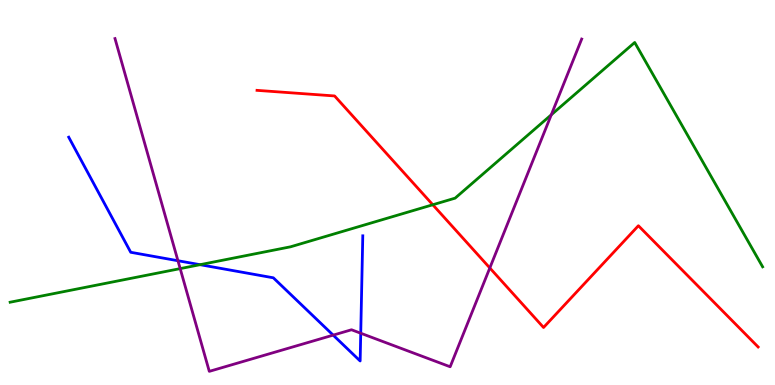[{'lines': ['blue', 'red'], 'intersections': []}, {'lines': ['green', 'red'], 'intersections': [{'x': 5.58, 'y': 4.68}]}, {'lines': ['purple', 'red'], 'intersections': [{'x': 6.32, 'y': 3.04}]}, {'lines': ['blue', 'green'], 'intersections': [{'x': 2.58, 'y': 3.13}]}, {'lines': ['blue', 'purple'], 'intersections': [{'x': 2.3, 'y': 3.23}, {'x': 4.3, 'y': 1.3}, {'x': 4.65, 'y': 1.34}]}, {'lines': ['green', 'purple'], 'intersections': [{'x': 2.32, 'y': 3.02}, {'x': 7.11, 'y': 7.02}]}]